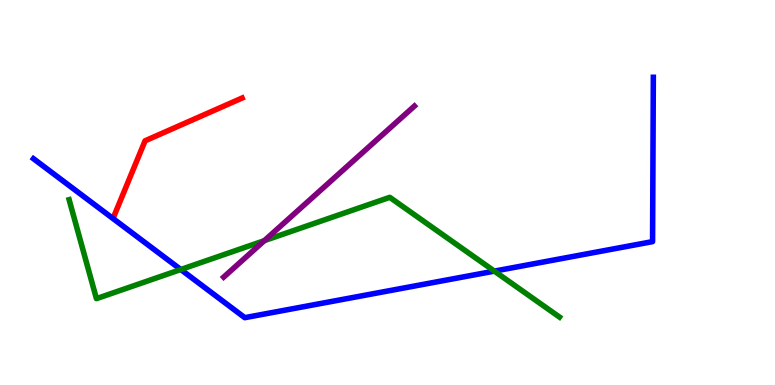[{'lines': ['blue', 'red'], 'intersections': []}, {'lines': ['green', 'red'], 'intersections': []}, {'lines': ['purple', 'red'], 'intersections': []}, {'lines': ['blue', 'green'], 'intersections': [{'x': 2.33, 'y': 3.0}, {'x': 6.38, 'y': 2.96}]}, {'lines': ['blue', 'purple'], 'intersections': []}, {'lines': ['green', 'purple'], 'intersections': [{'x': 3.41, 'y': 3.75}]}]